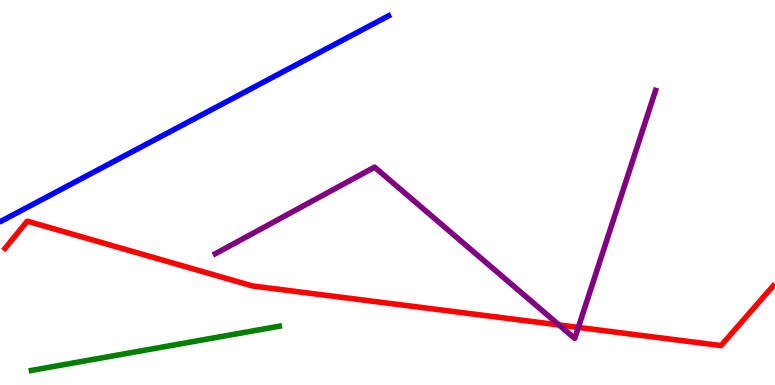[{'lines': ['blue', 'red'], 'intersections': []}, {'lines': ['green', 'red'], 'intersections': []}, {'lines': ['purple', 'red'], 'intersections': [{'x': 7.21, 'y': 1.56}, {'x': 7.46, 'y': 1.5}]}, {'lines': ['blue', 'green'], 'intersections': []}, {'lines': ['blue', 'purple'], 'intersections': []}, {'lines': ['green', 'purple'], 'intersections': []}]